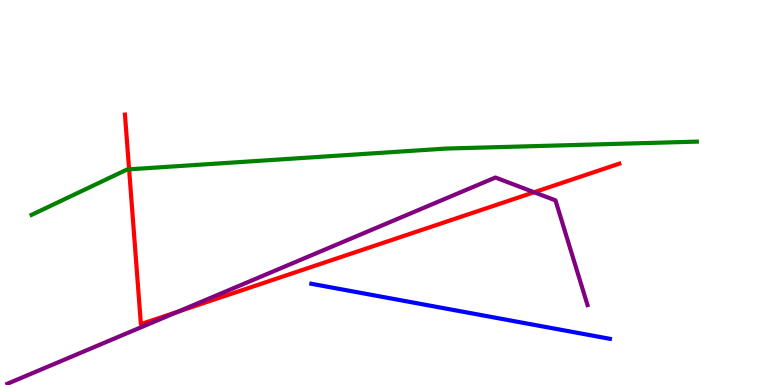[{'lines': ['blue', 'red'], 'intersections': []}, {'lines': ['green', 'red'], 'intersections': [{'x': 1.67, 'y': 5.6}]}, {'lines': ['purple', 'red'], 'intersections': [{'x': 2.29, 'y': 1.9}, {'x': 6.89, 'y': 5.01}]}, {'lines': ['blue', 'green'], 'intersections': []}, {'lines': ['blue', 'purple'], 'intersections': []}, {'lines': ['green', 'purple'], 'intersections': []}]